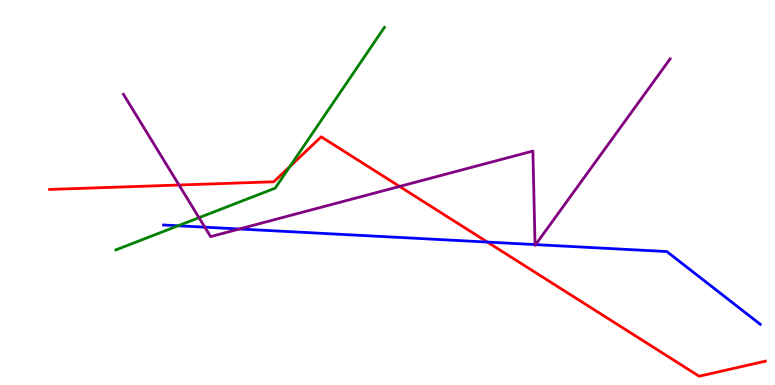[{'lines': ['blue', 'red'], 'intersections': [{'x': 6.29, 'y': 3.71}]}, {'lines': ['green', 'red'], 'intersections': [{'x': 3.74, 'y': 5.67}]}, {'lines': ['purple', 'red'], 'intersections': [{'x': 2.31, 'y': 5.19}, {'x': 5.16, 'y': 5.16}]}, {'lines': ['blue', 'green'], 'intersections': [{'x': 2.3, 'y': 4.14}]}, {'lines': ['blue', 'purple'], 'intersections': [{'x': 2.64, 'y': 4.1}, {'x': 3.09, 'y': 4.05}, {'x': 6.9, 'y': 3.65}, {'x': 6.91, 'y': 3.65}]}, {'lines': ['green', 'purple'], 'intersections': [{'x': 2.57, 'y': 4.35}]}]